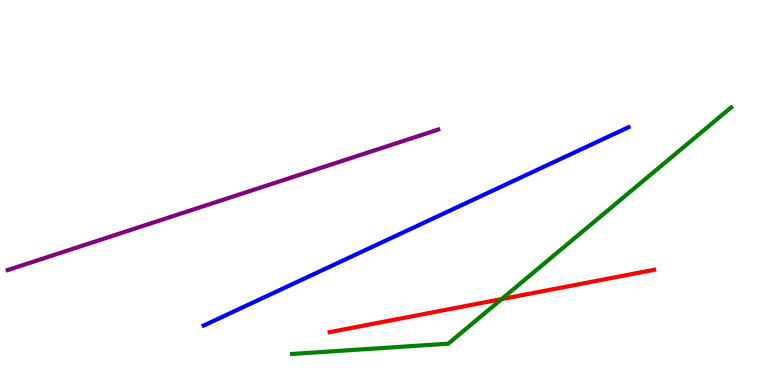[{'lines': ['blue', 'red'], 'intersections': []}, {'lines': ['green', 'red'], 'intersections': [{'x': 6.47, 'y': 2.23}]}, {'lines': ['purple', 'red'], 'intersections': []}, {'lines': ['blue', 'green'], 'intersections': []}, {'lines': ['blue', 'purple'], 'intersections': []}, {'lines': ['green', 'purple'], 'intersections': []}]